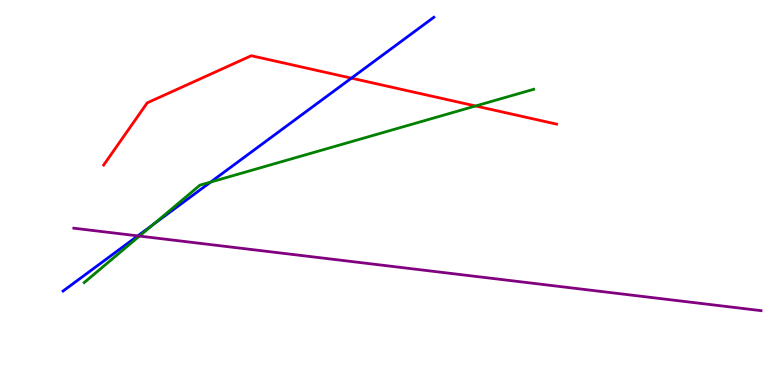[{'lines': ['blue', 'red'], 'intersections': [{'x': 4.53, 'y': 7.97}]}, {'lines': ['green', 'red'], 'intersections': [{'x': 6.14, 'y': 7.25}]}, {'lines': ['purple', 'red'], 'intersections': []}, {'lines': ['blue', 'green'], 'intersections': [{'x': 1.98, 'y': 4.17}, {'x': 2.72, 'y': 5.27}]}, {'lines': ['blue', 'purple'], 'intersections': [{'x': 1.78, 'y': 3.87}]}, {'lines': ['green', 'purple'], 'intersections': [{'x': 1.8, 'y': 3.87}]}]